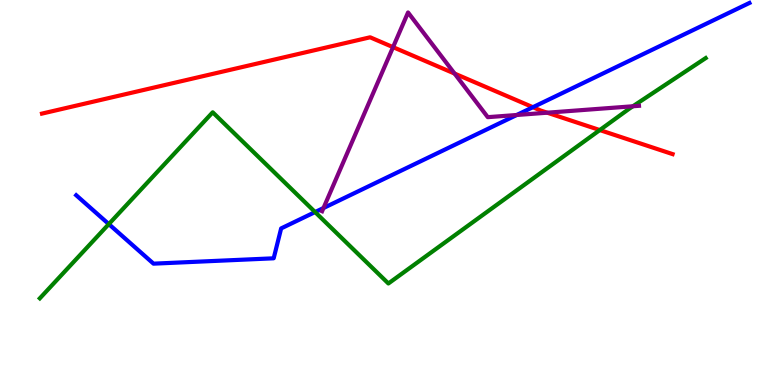[{'lines': ['blue', 'red'], 'intersections': [{'x': 6.88, 'y': 7.22}]}, {'lines': ['green', 'red'], 'intersections': [{'x': 7.74, 'y': 6.62}]}, {'lines': ['purple', 'red'], 'intersections': [{'x': 5.07, 'y': 8.78}, {'x': 5.87, 'y': 8.09}, {'x': 7.06, 'y': 7.07}]}, {'lines': ['blue', 'green'], 'intersections': [{'x': 1.4, 'y': 4.18}, {'x': 4.07, 'y': 4.49}]}, {'lines': ['blue', 'purple'], 'intersections': [{'x': 4.17, 'y': 4.6}, {'x': 6.67, 'y': 7.01}]}, {'lines': ['green', 'purple'], 'intersections': [{'x': 8.17, 'y': 7.24}]}]